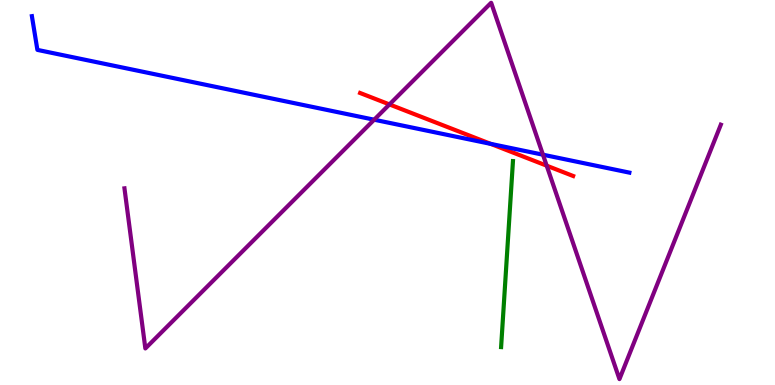[{'lines': ['blue', 'red'], 'intersections': [{'x': 6.33, 'y': 6.26}]}, {'lines': ['green', 'red'], 'intersections': []}, {'lines': ['purple', 'red'], 'intersections': [{'x': 5.03, 'y': 7.29}, {'x': 7.05, 'y': 5.7}]}, {'lines': ['blue', 'green'], 'intersections': []}, {'lines': ['blue', 'purple'], 'intersections': [{'x': 4.83, 'y': 6.89}, {'x': 7.01, 'y': 5.98}]}, {'lines': ['green', 'purple'], 'intersections': []}]